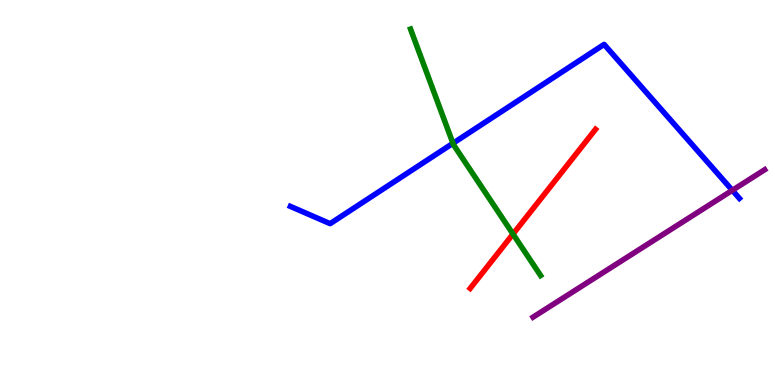[{'lines': ['blue', 'red'], 'intersections': []}, {'lines': ['green', 'red'], 'intersections': [{'x': 6.62, 'y': 3.92}]}, {'lines': ['purple', 'red'], 'intersections': []}, {'lines': ['blue', 'green'], 'intersections': [{'x': 5.84, 'y': 6.28}]}, {'lines': ['blue', 'purple'], 'intersections': [{'x': 9.45, 'y': 5.06}]}, {'lines': ['green', 'purple'], 'intersections': []}]